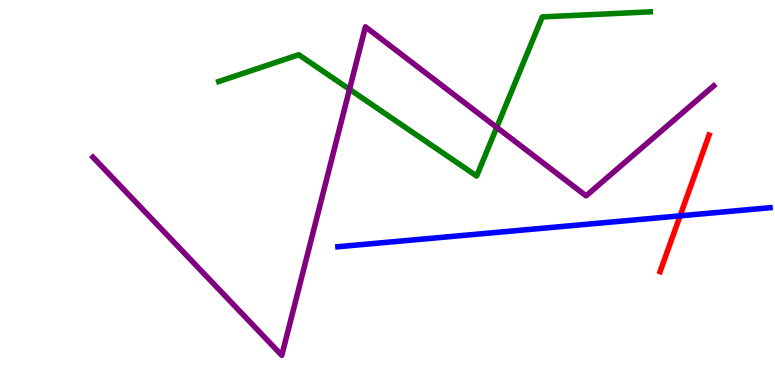[{'lines': ['blue', 'red'], 'intersections': [{'x': 8.78, 'y': 4.39}]}, {'lines': ['green', 'red'], 'intersections': []}, {'lines': ['purple', 'red'], 'intersections': []}, {'lines': ['blue', 'green'], 'intersections': []}, {'lines': ['blue', 'purple'], 'intersections': []}, {'lines': ['green', 'purple'], 'intersections': [{'x': 4.51, 'y': 7.68}, {'x': 6.41, 'y': 6.69}]}]